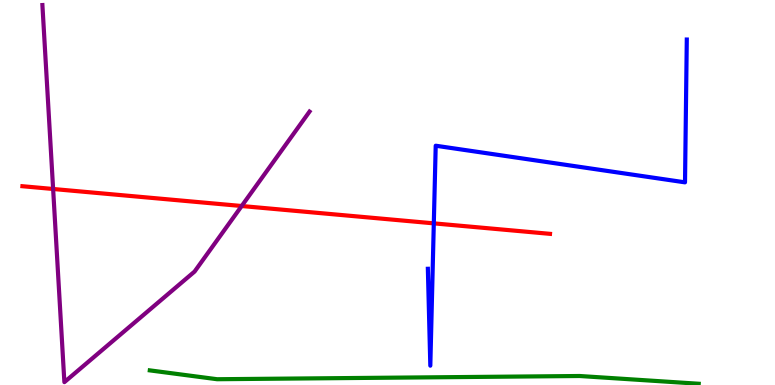[{'lines': ['blue', 'red'], 'intersections': [{'x': 5.6, 'y': 4.2}]}, {'lines': ['green', 'red'], 'intersections': []}, {'lines': ['purple', 'red'], 'intersections': [{'x': 0.685, 'y': 5.09}, {'x': 3.12, 'y': 4.65}]}, {'lines': ['blue', 'green'], 'intersections': []}, {'lines': ['blue', 'purple'], 'intersections': []}, {'lines': ['green', 'purple'], 'intersections': []}]